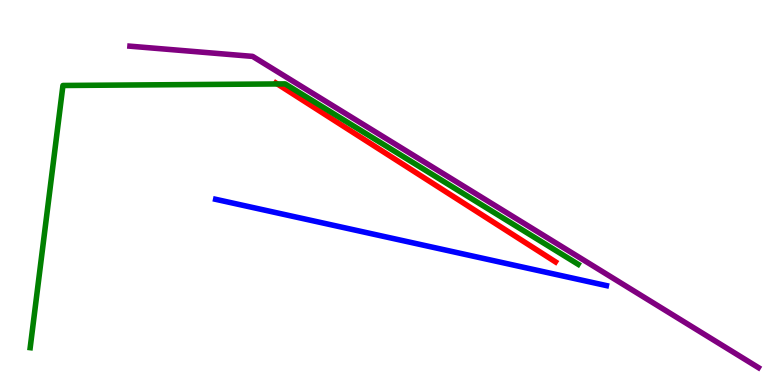[{'lines': ['blue', 'red'], 'intersections': []}, {'lines': ['green', 'red'], 'intersections': [{'x': 3.58, 'y': 7.82}]}, {'lines': ['purple', 'red'], 'intersections': []}, {'lines': ['blue', 'green'], 'intersections': []}, {'lines': ['blue', 'purple'], 'intersections': []}, {'lines': ['green', 'purple'], 'intersections': []}]